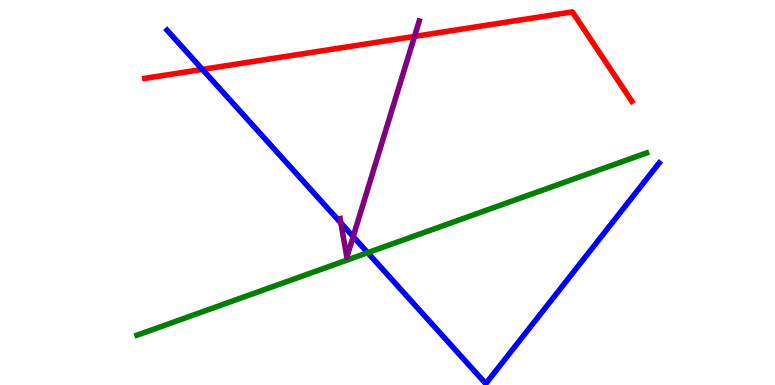[{'lines': ['blue', 'red'], 'intersections': [{'x': 2.61, 'y': 8.2}]}, {'lines': ['green', 'red'], 'intersections': []}, {'lines': ['purple', 'red'], 'intersections': [{'x': 5.35, 'y': 9.05}]}, {'lines': ['blue', 'green'], 'intersections': [{'x': 4.74, 'y': 3.44}]}, {'lines': ['blue', 'purple'], 'intersections': [{'x': 4.4, 'y': 4.21}, {'x': 4.56, 'y': 3.85}]}, {'lines': ['green', 'purple'], 'intersections': []}]